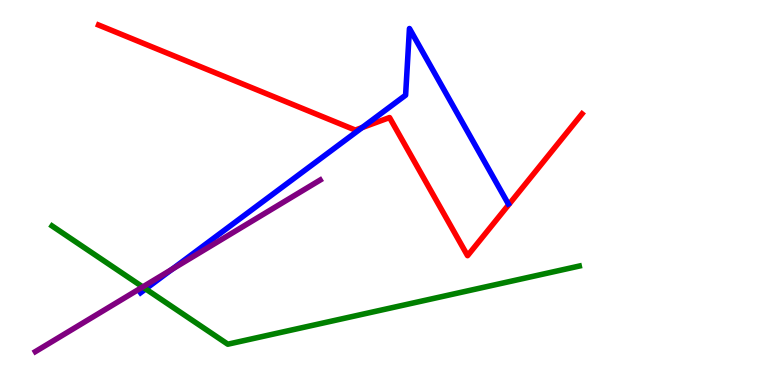[{'lines': ['blue', 'red'], 'intersections': [{'x': 4.67, 'y': 6.69}]}, {'lines': ['green', 'red'], 'intersections': []}, {'lines': ['purple', 'red'], 'intersections': []}, {'lines': ['blue', 'green'], 'intersections': [{'x': 1.88, 'y': 2.5}]}, {'lines': ['blue', 'purple'], 'intersections': [{'x': 2.22, 'y': 3.01}]}, {'lines': ['green', 'purple'], 'intersections': [{'x': 1.84, 'y': 2.55}]}]